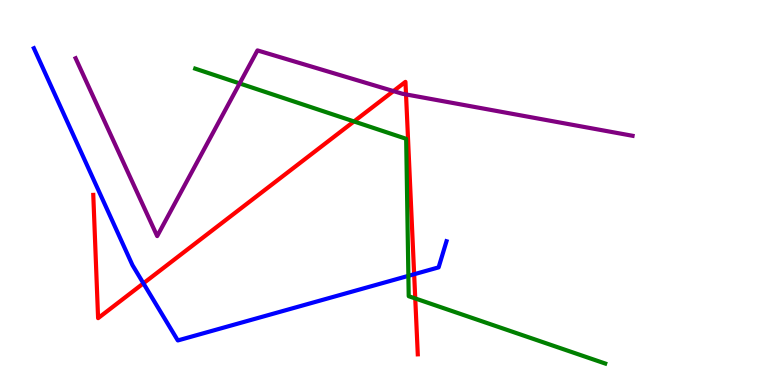[{'lines': ['blue', 'red'], 'intersections': [{'x': 1.85, 'y': 2.64}, {'x': 5.34, 'y': 2.88}]}, {'lines': ['green', 'red'], 'intersections': [{'x': 4.57, 'y': 6.85}, {'x': 5.36, 'y': 2.25}]}, {'lines': ['purple', 'red'], 'intersections': [{'x': 5.08, 'y': 7.63}, {'x': 5.24, 'y': 7.55}]}, {'lines': ['blue', 'green'], 'intersections': [{'x': 5.27, 'y': 2.84}]}, {'lines': ['blue', 'purple'], 'intersections': []}, {'lines': ['green', 'purple'], 'intersections': [{'x': 3.09, 'y': 7.83}]}]